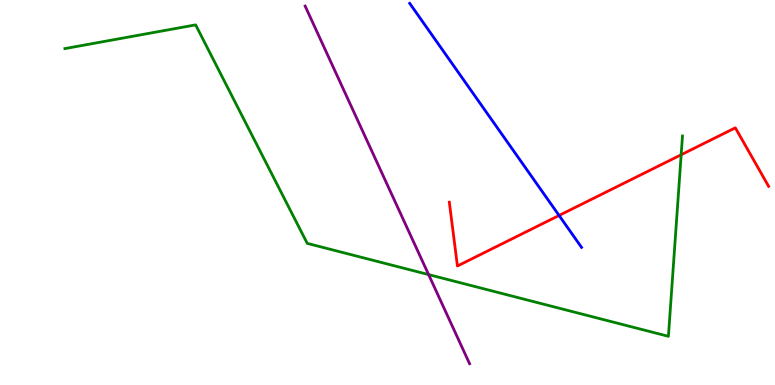[{'lines': ['blue', 'red'], 'intersections': [{'x': 7.21, 'y': 4.4}]}, {'lines': ['green', 'red'], 'intersections': [{'x': 8.79, 'y': 5.98}]}, {'lines': ['purple', 'red'], 'intersections': []}, {'lines': ['blue', 'green'], 'intersections': []}, {'lines': ['blue', 'purple'], 'intersections': []}, {'lines': ['green', 'purple'], 'intersections': [{'x': 5.53, 'y': 2.87}]}]